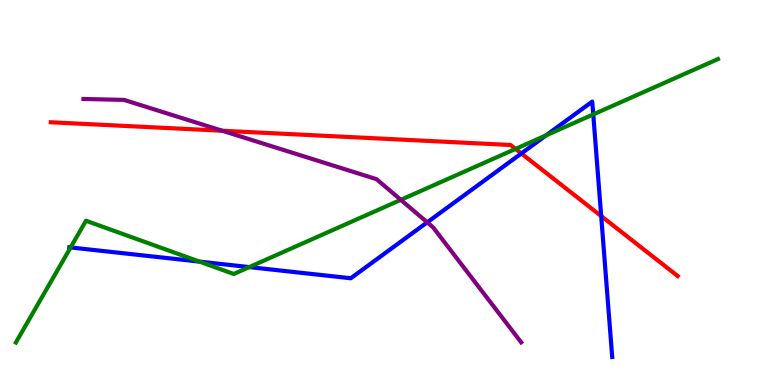[{'lines': ['blue', 'red'], 'intersections': [{'x': 6.73, 'y': 6.01}, {'x': 7.76, 'y': 4.39}]}, {'lines': ['green', 'red'], 'intersections': [{'x': 6.65, 'y': 6.13}]}, {'lines': ['purple', 'red'], 'intersections': [{'x': 2.87, 'y': 6.6}]}, {'lines': ['blue', 'green'], 'intersections': [{'x': 0.911, 'y': 3.57}, {'x': 2.57, 'y': 3.2}, {'x': 3.22, 'y': 3.06}, {'x': 7.05, 'y': 6.48}, {'x': 7.65, 'y': 7.03}]}, {'lines': ['blue', 'purple'], 'intersections': [{'x': 5.51, 'y': 4.23}]}, {'lines': ['green', 'purple'], 'intersections': [{'x': 5.17, 'y': 4.81}]}]